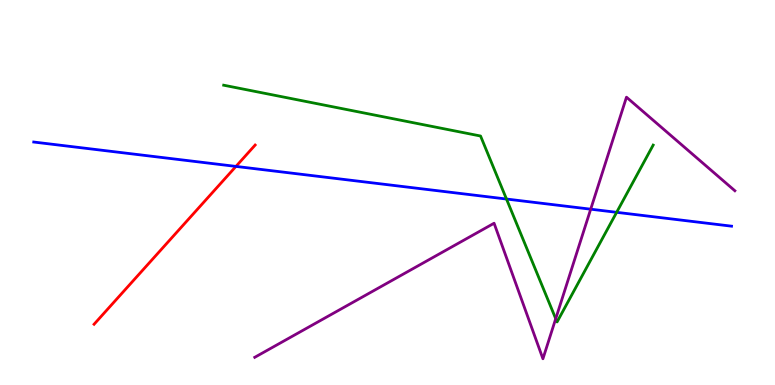[{'lines': ['blue', 'red'], 'intersections': [{'x': 3.04, 'y': 5.68}]}, {'lines': ['green', 'red'], 'intersections': []}, {'lines': ['purple', 'red'], 'intersections': []}, {'lines': ['blue', 'green'], 'intersections': [{'x': 6.54, 'y': 4.83}, {'x': 7.96, 'y': 4.49}]}, {'lines': ['blue', 'purple'], 'intersections': [{'x': 7.62, 'y': 4.57}]}, {'lines': ['green', 'purple'], 'intersections': [{'x': 7.17, 'y': 1.72}]}]